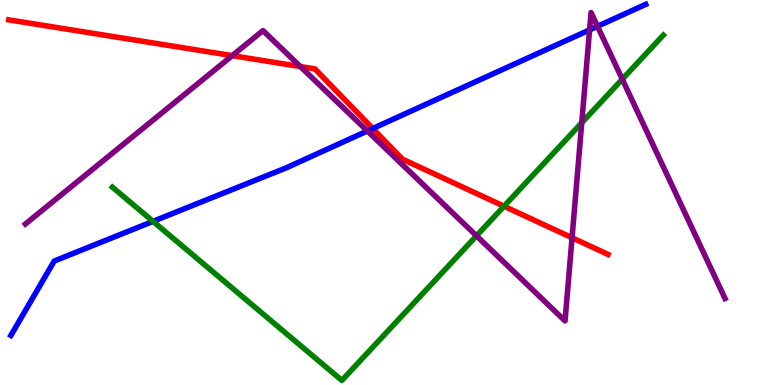[{'lines': ['blue', 'red'], 'intersections': [{'x': 4.81, 'y': 6.66}]}, {'lines': ['green', 'red'], 'intersections': [{'x': 6.5, 'y': 4.64}]}, {'lines': ['purple', 'red'], 'intersections': [{'x': 3.0, 'y': 8.55}, {'x': 3.88, 'y': 8.27}, {'x': 7.38, 'y': 3.82}]}, {'lines': ['blue', 'green'], 'intersections': [{'x': 1.97, 'y': 4.25}]}, {'lines': ['blue', 'purple'], 'intersections': [{'x': 4.74, 'y': 6.6}, {'x': 7.61, 'y': 9.22}, {'x': 7.71, 'y': 9.32}]}, {'lines': ['green', 'purple'], 'intersections': [{'x': 6.15, 'y': 3.87}, {'x': 7.51, 'y': 6.81}, {'x': 8.03, 'y': 7.94}]}]